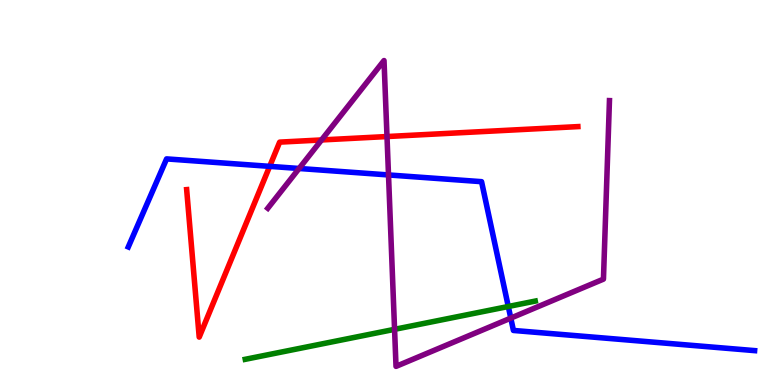[{'lines': ['blue', 'red'], 'intersections': [{'x': 3.48, 'y': 5.68}]}, {'lines': ['green', 'red'], 'intersections': []}, {'lines': ['purple', 'red'], 'intersections': [{'x': 4.15, 'y': 6.36}, {'x': 4.99, 'y': 6.45}]}, {'lines': ['blue', 'green'], 'intersections': [{'x': 6.56, 'y': 2.04}]}, {'lines': ['blue', 'purple'], 'intersections': [{'x': 3.86, 'y': 5.62}, {'x': 5.01, 'y': 5.46}, {'x': 6.59, 'y': 1.74}]}, {'lines': ['green', 'purple'], 'intersections': [{'x': 5.09, 'y': 1.45}]}]